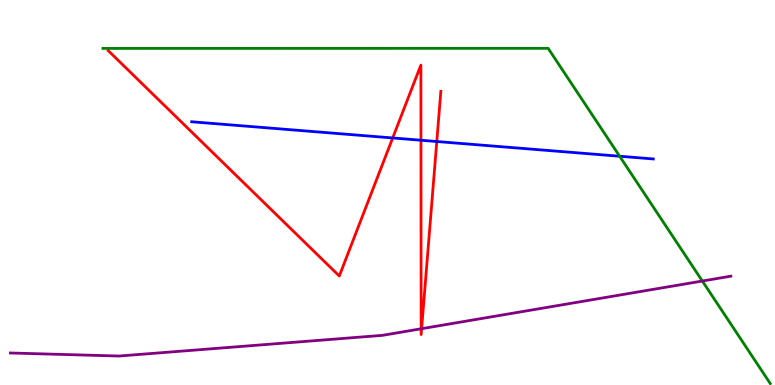[{'lines': ['blue', 'red'], 'intersections': [{'x': 5.07, 'y': 6.42}, {'x': 5.43, 'y': 6.36}, {'x': 5.64, 'y': 6.32}]}, {'lines': ['green', 'red'], 'intersections': []}, {'lines': ['purple', 'red'], 'intersections': [{'x': 5.43, 'y': 1.46}, {'x': 5.44, 'y': 1.46}]}, {'lines': ['blue', 'green'], 'intersections': [{'x': 8.0, 'y': 5.94}]}, {'lines': ['blue', 'purple'], 'intersections': []}, {'lines': ['green', 'purple'], 'intersections': [{'x': 9.06, 'y': 2.7}]}]